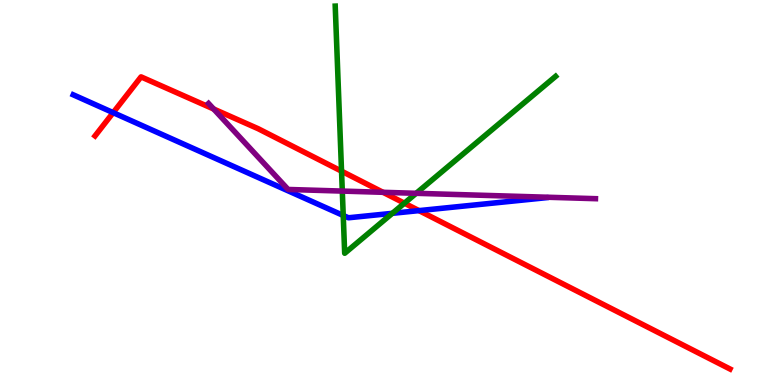[{'lines': ['blue', 'red'], 'intersections': [{'x': 1.46, 'y': 7.07}, {'x': 5.41, 'y': 4.53}]}, {'lines': ['green', 'red'], 'intersections': [{'x': 4.41, 'y': 5.55}, {'x': 5.22, 'y': 4.72}]}, {'lines': ['purple', 'red'], 'intersections': [{'x': 2.76, 'y': 7.17}, {'x': 4.94, 'y': 5.0}]}, {'lines': ['blue', 'green'], 'intersections': [{'x': 4.43, 'y': 4.4}, {'x': 5.06, 'y': 4.46}]}, {'lines': ['blue', 'purple'], 'intersections': []}, {'lines': ['green', 'purple'], 'intersections': [{'x': 4.42, 'y': 5.04}, {'x': 5.37, 'y': 4.98}]}]